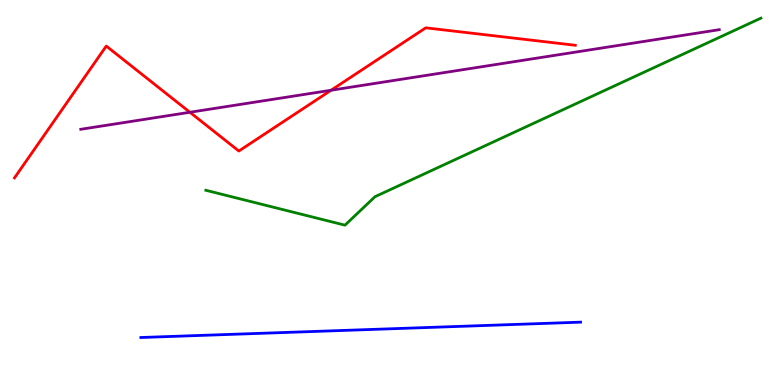[{'lines': ['blue', 'red'], 'intersections': []}, {'lines': ['green', 'red'], 'intersections': []}, {'lines': ['purple', 'red'], 'intersections': [{'x': 2.45, 'y': 7.08}, {'x': 4.27, 'y': 7.66}]}, {'lines': ['blue', 'green'], 'intersections': []}, {'lines': ['blue', 'purple'], 'intersections': []}, {'lines': ['green', 'purple'], 'intersections': []}]